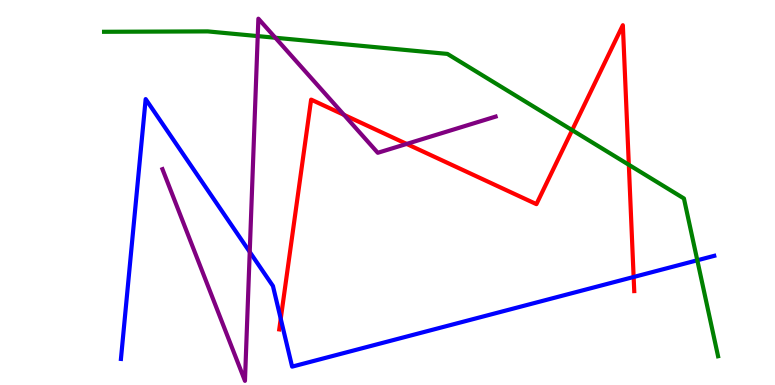[{'lines': ['blue', 'red'], 'intersections': [{'x': 3.62, 'y': 1.72}, {'x': 8.18, 'y': 2.81}]}, {'lines': ['green', 'red'], 'intersections': [{'x': 7.38, 'y': 6.62}, {'x': 8.11, 'y': 5.72}]}, {'lines': ['purple', 'red'], 'intersections': [{'x': 4.44, 'y': 7.02}, {'x': 5.25, 'y': 6.26}]}, {'lines': ['blue', 'green'], 'intersections': [{'x': 9.0, 'y': 3.24}]}, {'lines': ['blue', 'purple'], 'intersections': [{'x': 3.22, 'y': 3.46}]}, {'lines': ['green', 'purple'], 'intersections': [{'x': 3.33, 'y': 9.06}, {'x': 3.55, 'y': 9.02}]}]